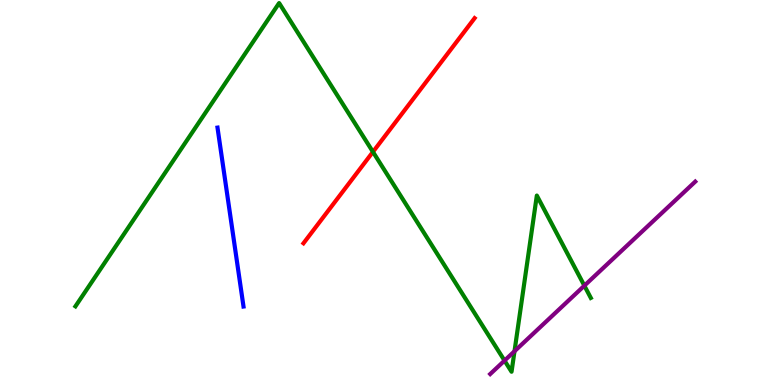[{'lines': ['blue', 'red'], 'intersections': []}, {'lines': ['green', 'red'], 'intersections': [{'x': 4.81, 'y': 6.05}]}, {'lines': ['purple', 'red'], 'intersections': []}, {'lines': ['blue', 'green'], 'intersections': []}, {'lines': ['blue', 'purple'], 'intersections': []}, {'lines': ['green', 'purple'], 'intersections': [{'x': 6.51, 'y': 0.634}, {'x': 6.64, 'y': 0.877}, {'x': 7.54, 'y': 2.58}]}]